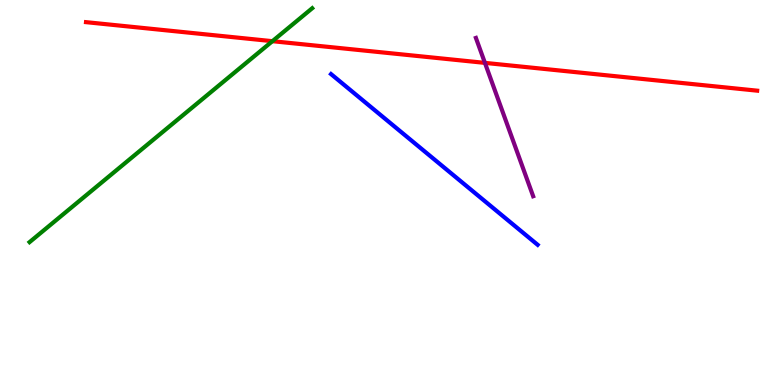[{'lines': ['blue', 'red'], 'intersections': []}, {'lines': ['green', 'red'], 'intersections': [{'x': 3.51, 'y': 8.93}]}, {'lines': ['purple', 'red'], 'intersections': [{'x': 6.26, 'y': 8.37}]}, {'lines': ['blue', 'green'], 'intersections': []}, {'lines': ['blue', 'purple'], 'intersections': []}, {'lines': ['green', 'purple'], 'intersections': []}]